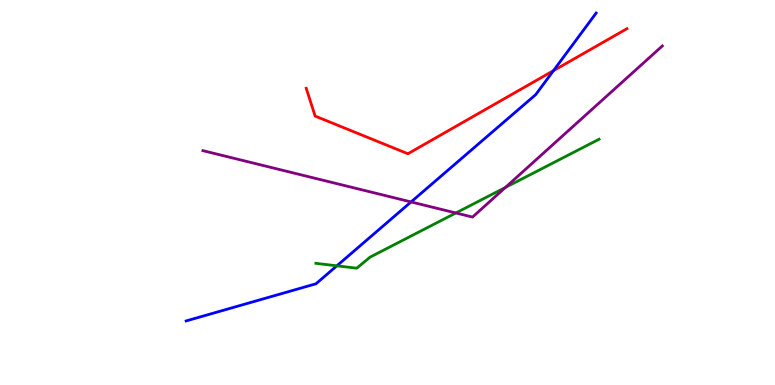[{'lines': ['blue', 'red'], 'intersections': [{'x': 7.14, 'y': 8.17}]}, {'lines': ['green', 'red'], 'intersections': []}, {'lines': ['purple', 'red'], 'intersections': []}, {'lines': ['blue', 'green'], 'intersections': [{'x': 4.35, 'y': 3.1}]}, {'lines': ['blue', 'purple'], 'intersections': [{'x': 5.3, 'y': 4.76}]}, {'lines': ['green', 'purple'], 'intersections': [{'x': 5.88, 'y': 4.47}, {'x': 6.52, 'y': 5.13}]}]